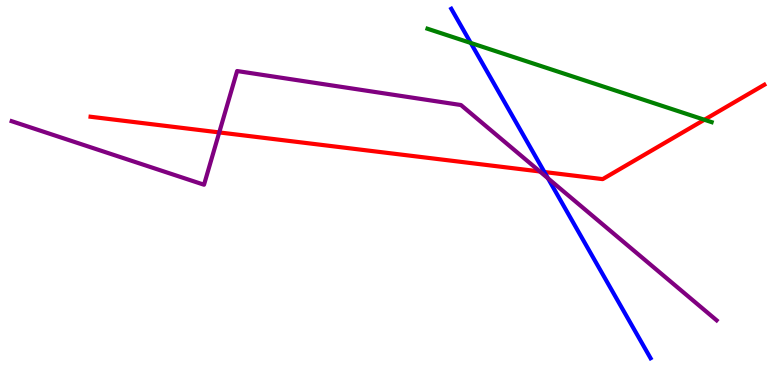[{'lines': ['blue', 'red'], 'intersections': [{'x': 7.02, 'y': 5.53}]}, {'lines': ['green', 'red'], 'intersections': [{'x': 9.09, 'y': 6.89}]}, {'lines': ['purple', 'red'], 'intersections': [{'x': 2.83, 'y': 6.56}, {'x': 6.97, 'y': 5.55}]}, {'lines': ['blue', 'green'], 'intersections': [{'x': 6.07, 'y': 8.88}]}, {'lines': ['blue', 'purple'], 'intersections': [{'x': 7.07, 'y': 5.37}]}, {'lines': ['green', 'purple'], 'intersections': []}]